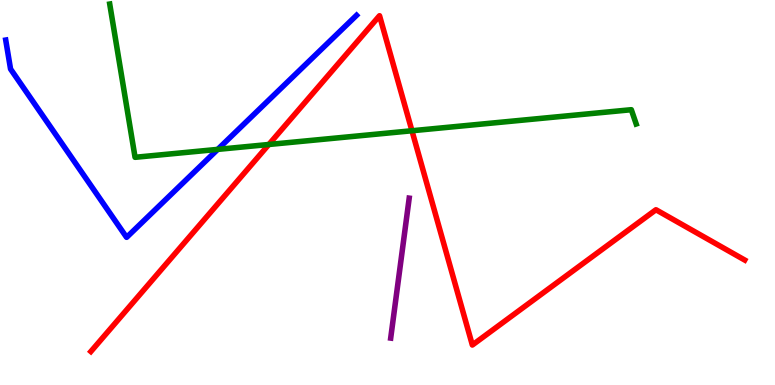[{'lines': ['blue', 'red'], 'intersections': []}, {'lines': ['green', 'red'], 'intersections': [{'x': 3.47, 'y': 6.25}, {'x': 5.32, 'y': 6.6}]}, {'lines': ['purple', 'red'], 'intersections': []}, {'lines': ['blue', 'green'], 'intersections': [{'x': 2.81, 'y': 6.12}]}, {'lines': ['blue', 'purple'], 'intersections': []}, {'lines': ['green', 'purple'], 'intersections': []}]